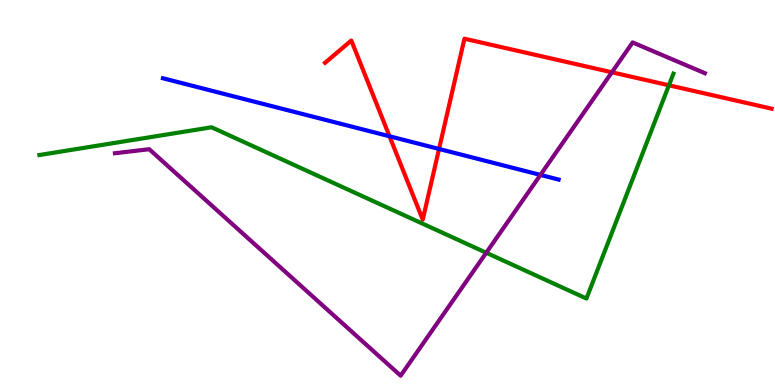[{'lines': ['blue', 'red'], 'intersections': [{'x': 5.03, 'y': 6.46}, {'x': 5.67, 'y': 6.13}]}, {'lines': ['green', 'red'], 'intersections': [{'x': 8.63, 'y': 7.78}]}, {'lines': ['purple', 'red'], 'intersections': [{'x': 7.9, 'y': 8.12}]}, {'lines': ['blue', 'green'], 'intersections': []}, {'lines': ['blue', 'purple'], 'intersections': [{'x': 6.97, 'y': 5.46}]}, {'lines': ['green', 'purple'], 'intersections': [{'x': 6.27, 'y': 3.44}]}]